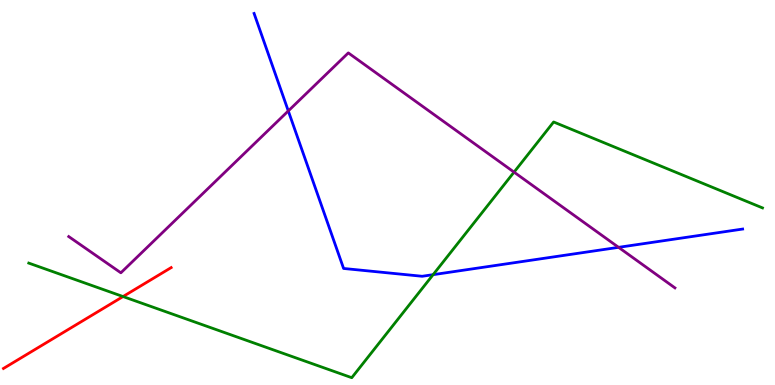[{'lines': ['blue', 'red'], 'intersections': []}, {'lines': ['green', 'red'], 'intersections': [{'x': 1.59, 'y': 2.3}]}, {'lines': ['purple', 'red'], 'intersections': []}, {'lines': ['blue', 'green'], 'intersections': [{'x': 5.59, 'y': 2.87}]}, {'lines': ['blue', 'purple'], 'intersections': [{'x': 3.72, 'y': 7.12}, {'x': 7.98, 'y': 3.58}]}, {'lines': ['green', 'purple'], 'intersections': [{'x': 6.63, 'y': 5.53}]}]